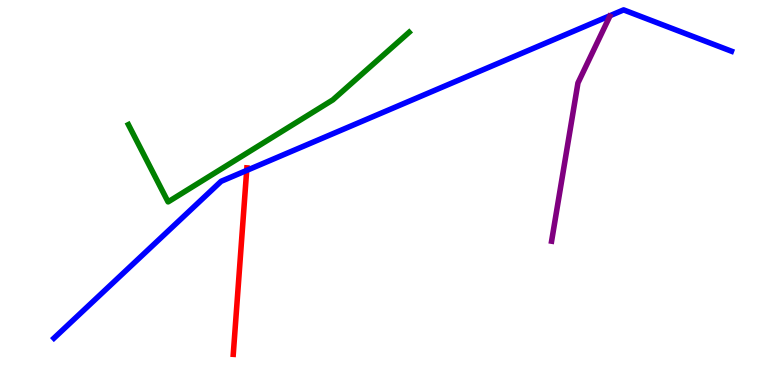[{'lines': ['blue', 'red'], 'intersections': [{'x': 3.18, 'y': 5.57}]}, {'lines': ['green', 'red'], 'intersections': []}, {'lines': ['purple', 'red'], 'intersections': []}, {'lines': ['blue', 'green'], 'intersections': []}, {'lines': ['blue', 'purple'], 'intersections': []}, {'lines': ['green', 'purple'], 'intersections': []}]